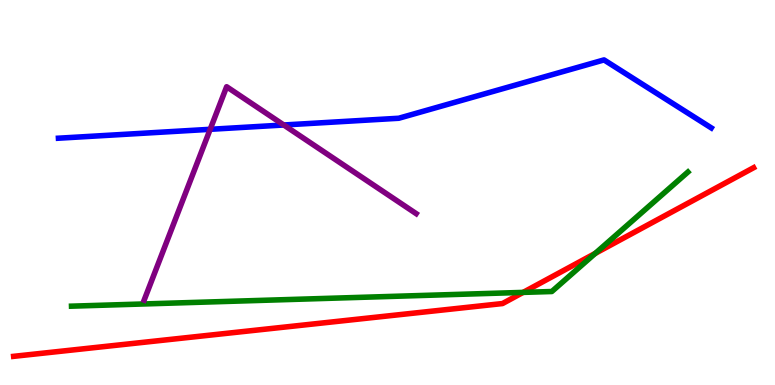[{'lines': ['blue', 'red'], 'intersections': []}, {'lines': ['green', 'red'], 'intersections': [{'x': 6.75, 'y': 2.41}, {'x': 7.68, 'y': 3.42}]}, {'lines': ['purple', 'red'], 'intersections': []}, {'lines': ['blue', 'green'], 'intersections': []}, {'lines': ['blue', 'purple'], 'intersections': [{'x': 2.71, 'y': 6.64}, {'x': 3.66, 'y': 6.75}]}, {'lines': ['green', 'purple'], 'intersections': []}]